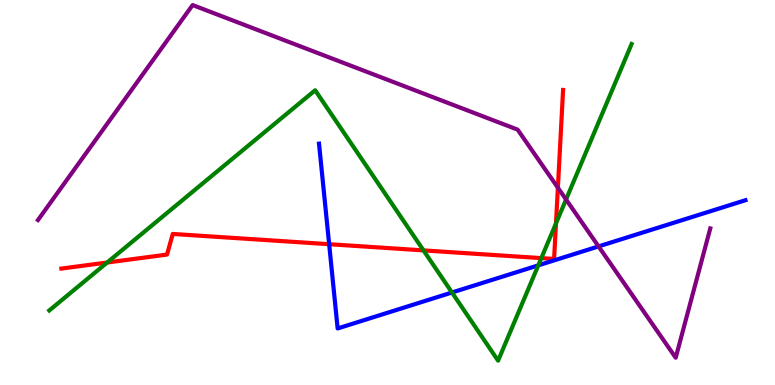[{'lines': ['blue', 'red'], 'intersections': [{'x': 4.25, 'y': 3.66}]}, {'lines': ['green', 'red'], 'intersections': [{'x': 1.38, 'y': 3.18}, {'x': 5.46, 'y': 3.5}, {'x': 6.99, 'y': 3.3}, {'x': 7.17, 'y': 4.2}]}, {'lines': ['purple', 'red'], 'intersections': [{'x': 7.2, 'y': 5.12}]}, {'lines': ['blue', 'green'], 'intersections': [{'x': 5.83, 'y': 2.4}, {'x': 6.95, 'y': 3.11}]}, {'lines': ['blue', 'purple'], 'intersections': [{'x': 7.72, 'y': 3.6}]}, {'lines': ['green', 'purple'], 'intersections': [{'x': 7.3, 'y': 4.82}]}]